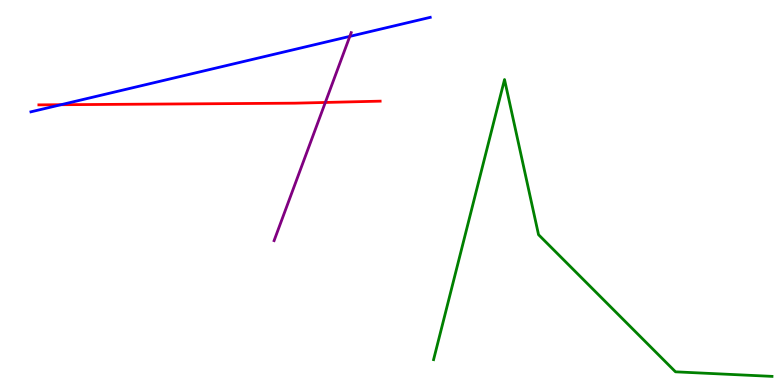[{'lines': ['blue', 'red'], 'intersections': [{'x': 0.787, 'y': 7.28}]}, {'lines': ['green', 'red'], 'intersections': []}, {'lines': ['purple', 'red'], 'intersections': [{'x': 4.2, 'y': 7.34}]}, {'lines': ['blue', 'green'], 'intersections': []}, {'lines': ['blue', 'purple'], 'intersections': [{'x': 4.51, 'y': 9.06}]}, {'lines': ['green', 'purple'], 'intersections': []}]